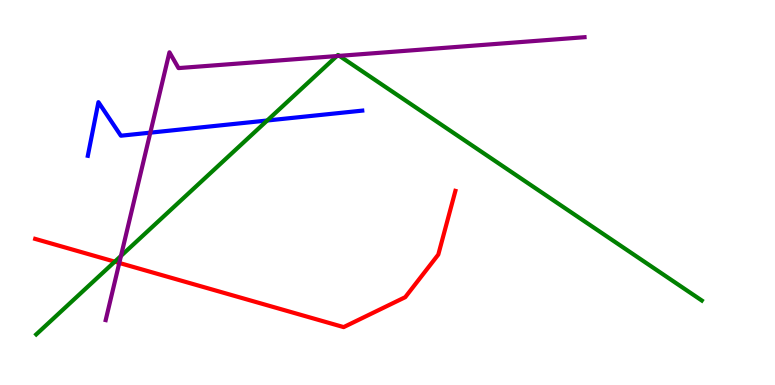[{'lines': ['blue', 'red'], 'intersections': []}, {'lines': ['green', 'red'], 'intersections': [{'x': 1.48, 'y': 3.2}]}, {'lines': ['purple', 'red'], 'intersections': [{'x': 1.54, 'y': 3.17}]}, {'lines': ['blue', 'green'], 'intersections': [{'x': 3.45, 'y': 6.87}]}, {'lines': ['blue', 'purple'], 'intersections': [{'x': 1.94, 'y': 6.55}]}, {'lines': ['green', 'purple'], 'intersections': [{'x': 1.56, 'y': 3.35}, {'x': 4.35, 'y': 8.54}, {'x': 4.38, 'y': 8.55}]}]